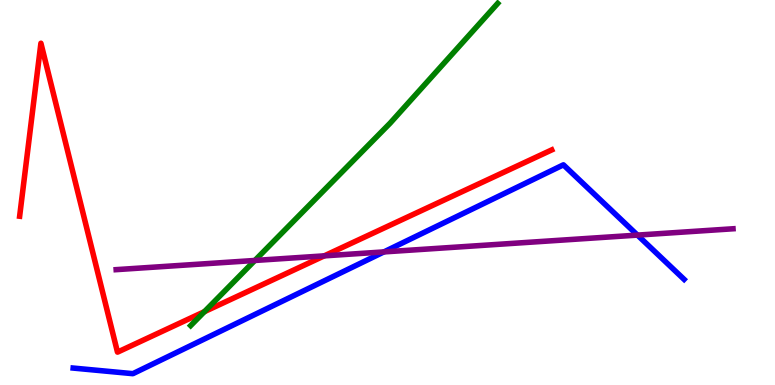[{'lines': ['blue', 'red'], 'intersections': []}, {'lines': ['green', 'red'], 'intersections': [{'x': 2.64, 'y': 1.9}]}, {'lines': ['purple', 'red'], 'intersections': [{'x': 4.18, 'y': 3.35}]}, {'lines': ['blue', 'green'], 'intersections': []}, {'lines': ['blue', 'purple'], 'intersections': [{'x': 4.95, 'y': 3.46}, {'x': 8.23, 'y': 3.89}]}, {'lines': ['green', 'purple'], 'intersections': [{'x': 3.29, 'y': 3.23}]}]